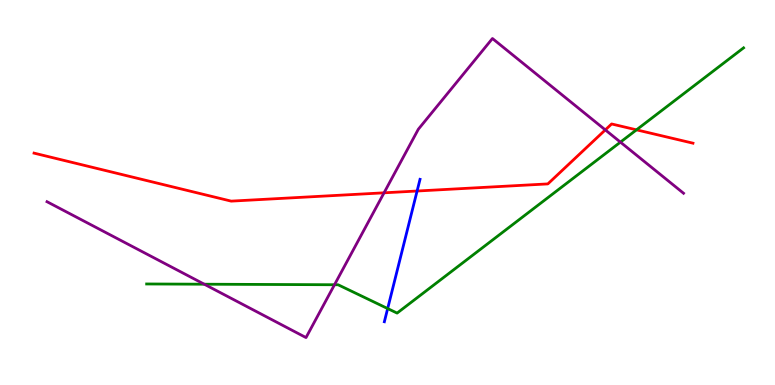[{'lines': ['blue', 'red'], 'intersections': [{'x': 5.38, 'y': 5.04}]}, {'lines': ['green', 'red'], 'intersections': [{'x': 8.21, 'y': 6.63}]}, {'lines': ['purple', 'red'], 'intersections': [{'x': 4.96, 'y': 4.99}, {'x': 7.81, 'y': 6.63}]}, {'lines': ['blue', 'green'], 'intersections': [{'x': 5.0, 'y': 1.99}]}, {'lines': ['blue', 'purple'], 'intersections': []}, {'lines': ['green', 'purple'], 'intersections': [{'x': 2.64, 'y': 2.62}, {'x': 4.32, 'y': 2.6}, {'x': 8.01, 'y': 6.31}]}]